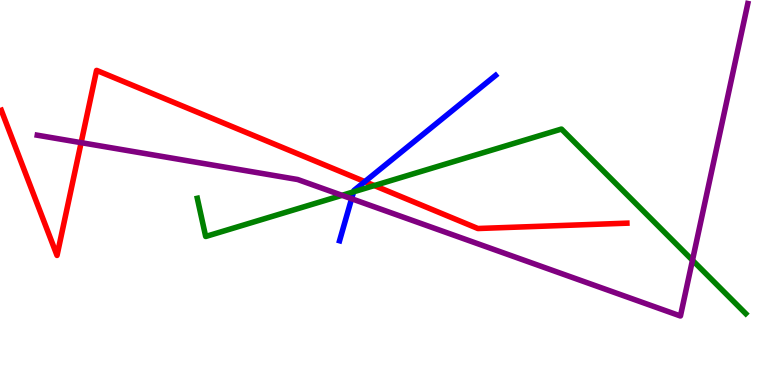[{'lines': ['blue', 'red'], 'intersections': [{'x': 4.71, 'y': 5.28}]}, {'lines': ['green', 'red'], 'intersections': [{'x': 4.83, 'y': 5.18}]}, {'lines': ['purple', 'red'], 'intersections': [{'x': 1.05, 'y': 6.29}]}, {'lines': ['blue', 'green'], 'intersections': [{'x': 4.56, 'y': 5.02}]}, {'lines': ['blue', 'purple'], 'intersections': [{'x': 4.54, 'y': 4.84}]}, {'lines': ['green', 'purple'], 'intersections': [{'x': 4.41, 'y': 4.93}, {'x': 8.94, 'y': 3.24}]}]